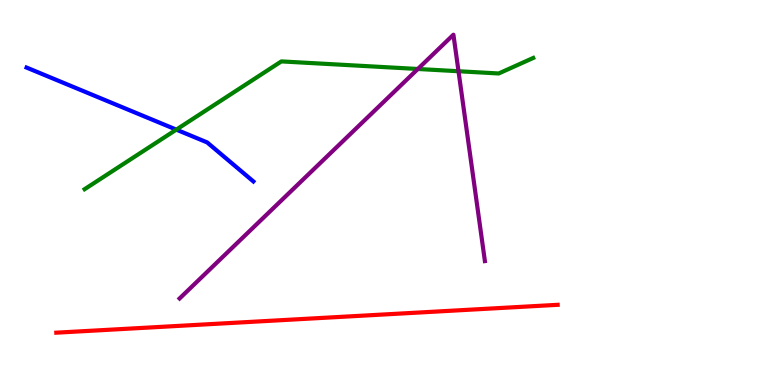[{'lines': ['blue', 'red'], 'intersections': []}, {'lines': ['green', 'red'], 'intersections': []}, {'lines': ['purple', 'red'], 'intersections': []}, {'lines': ['blue', 'green'], 'intersections': [{'x': 2.27, 'y': 6.63}]}, {'lines': ['blue', 'purple'], 'intersections': []}, {'lines': ['green', 'purple'], 'intersections': [{'x': 5.39, 'y': 8.21}, {'x': 5.92, 'y': 8.15}]}]